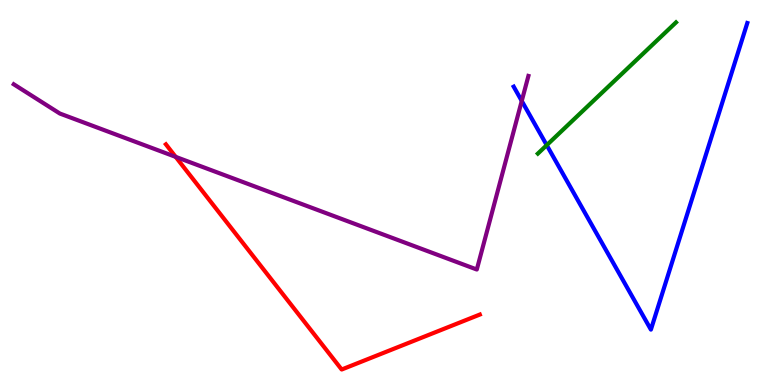[{'lines': ['blue', 'red'], 'intersections': []}, {'lines': ['green', 'red'], 'intersections': []}, {'lines': ['purple', 'red'], 'intersections': [{'x': 2.27, 'y': 5.93}]}, {'lines': ['blue', 'green'], 'intersections': [{'x': 7.05, 'y': 6.23}]}, {'lines': ['blue', 'purple'], 'intersections': [{'x': 6.73, 'y': 7.38}]}, {'lines': ['green', 'purple'], 'intersections': []}]